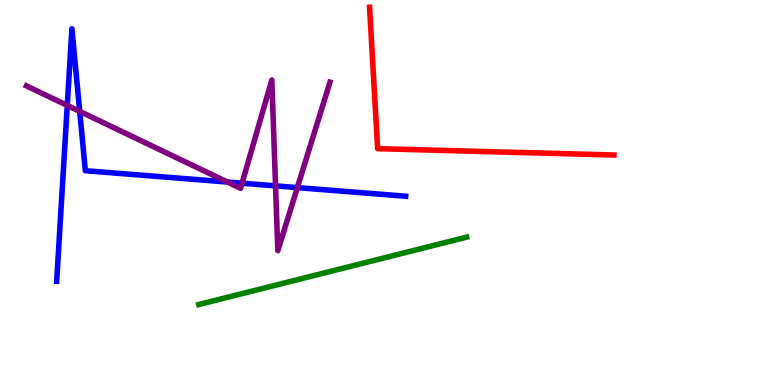[{'lines': ['blue', 'red'], 'intersections': []}, {'lines': ['green', 'red'], 'intersections': []}, {'lines': ['purple', 'red'], 'intersections': []}, {'lines': ['blue', 'green'], 'intersections': []}, {'lines': ['blue', 'purple'], 'intersections': [{'x': 0.868, 'y': 7.26}, {'x': 1.03, 'y': 7.11}, {'x': 2.93, 'y': 5.27}, {'x': 3.12, 'y': 5.24}, {'x': 3.56, 'y': 5.17}, {'x': 3.84, 'y': 5.13}]}, {'lines': ['green', 'purple'], 'intersections': []}]